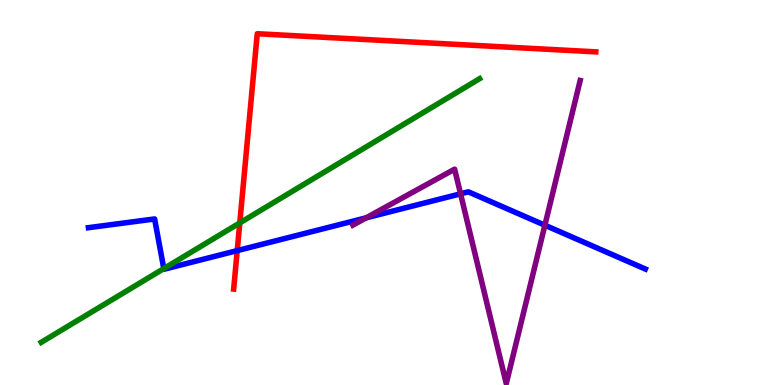[{'lines': ['blue', 'red'], 'intersections': [{'x': 3.06, 'y': 3.49}]}, {'lines': ['green', 'red'], 'intersections': [{'x': 3.09, 'y': 4.21}]}, {'lines': ['purple', 'red'], 'intersections': []}, {'lines': ['blue', 'green'], 'intersections': [{'x': 2.11, 'y': 3.02}]}, {'lines': ['blue', 'purple'], 'intersections': [{'x': 4.72, 'y': 4.34}, {'x': 5.94, 'y': 4.97}, {'x': 7.03, 'y': 4.15}]}, {'lines': ['green', 'purple'], 'intersections': []}]